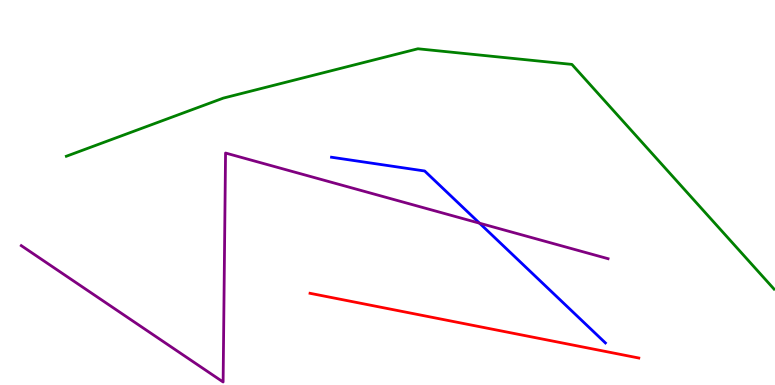[{'lines': ['blue', 'red'], 'intersections': []}, {'lines': ['green', 'red'], 'intersections': []}, {'lines': ['purple', 'red'], 'intersections': []}, {'lines': ['blue', 'green'], 'intersections': []}, {'lines': ['blue', 'purple'], 'intersections': [{'x': 6.19, 'y': 4.2}]}, {'lines': ['green', 'purple'], 'intersections': []}]